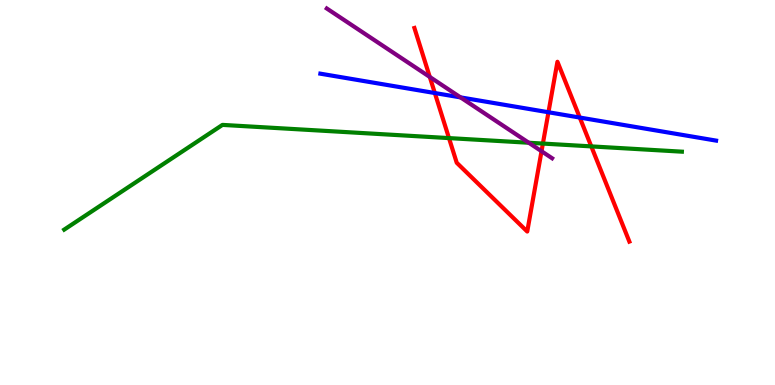[{'lines': ['blue', 'red'], 'intersections': [{'x': 5.61, 'y': 7.58}, {'x': 7.08, 'y': 7.08}, {'x': 7.48, 'y': 6.95}]}, {'lines': ['green', 'red'], 'intersections': [{'x': 5.79, 'y': 6.41}, {'x': 7.01, 'y': 6.27}, {'x': 7.63, 'y': 6.2}]}, {'lines': ['purple', 'red'], 'intersections': [{'x': 5.55, 'y': 8.0}, {'x': 6.99, 'y': 6.07}]}, {'lines': ['blue', 'green'], 'intersections': []}, {'lines': ['blue', 'purple'], 'intersections': [{'x': 5.94, 'y': 7.47}]}, {'lines': ['green', 'purple'], 'intersections': [{'x': 6.82, 'y': 6.29}]}]